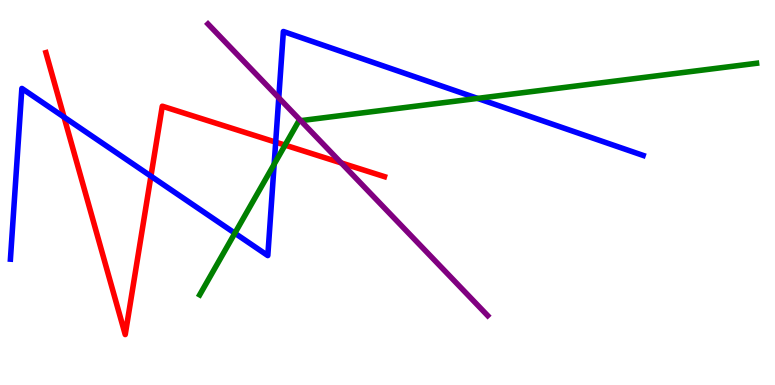[{'lines': ['blue', 'red'], 'intersections': [{'x': 0.826, 'y': 6.96}, {'x': 1.95, 'y': 5.42}, {'x': 3.56, 'y': 6.31}]}, {'lines': ['green', 'red'], 'intersections': [{'x': 3.68, 'y': 6.23}]}, {'lines': ['purple', 'red'], 'intersections': [{'x': 4.4, 'y': 5.77}]}, {'lines': ['blue', 'green'], 'intersections': [{'x': 3.03, 'y': 3.94}, {'x': 3.54, 'y': 5.73}, {'x': 6.16, 'y': 7.44}]}, {'lines': ['blue', 'purple'], 'intersections': [{'x': 3.6, 'y': 7.46}]}, {'lines': ['green', 'purple'], 'intersections': [{'x': 3.88, 'y': 6.87}]}]